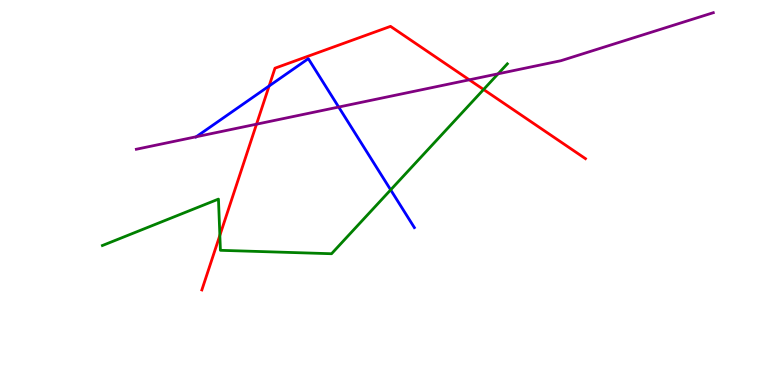[{'lines': ['blue', 'red'], 'intersections': [{'x': 3.47, 'y': 7.77}]}, {'lines': ['green', 'red'], 'intersections': [{'x': 2.84, 'y': 3.89}, {'x': 6.24, 'y': 7.68}]}, {'lines': ['purple', 'red'], 'intersections': [{'x': 3.31, 'y': 6.77}, {'x': 6.06, 'y': 7.93}]}, {'lines': ['blue', 'green'], 'intersections': [{'x': 5.04, 'y': 5.07}]}, {'lines': ['blue', 'purple'], 'intersections': [{'x': 2.53, 'y': 6.45}, {'x': 4.37, 'y': 7.22}]}, {'lines': ['green', 'purple'], 'intersections': [{'x': 6.43, 'y': 8.08}]}]